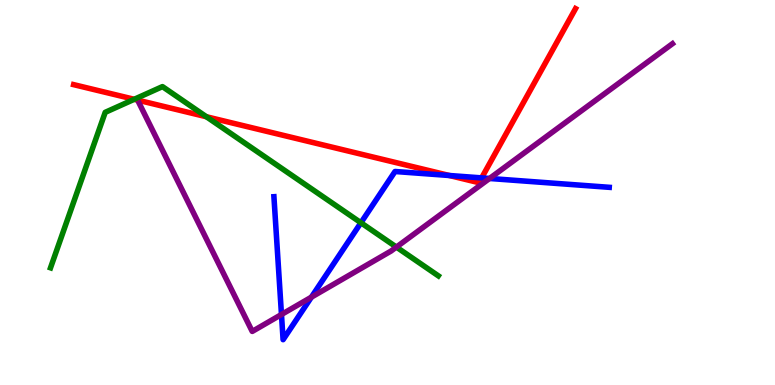[{'lines': ['blue', 'red'], 'intersections': [{'x': 5.8, 'y': 5.44}, {'x': 6.21, 'y': 5.38}]}, {'lines': ['green', 'red'], 'intersections': [{'x': 1.73, 'y': 7.42}, {'x': 2.66, 'y': 6.97}]}, {'lines': ['purple', 'red'], 'intersections': []}, {'lines': ['blue', 'green'], 'intersections': [{'x': 4.66, 'y': 4.21}]}, {'lines': ['blue', 'purple'], 'intersections': [{'x': 3.63, 'y': 1.83}, {'x': 4.02, 'y': 2.28}, {'x': 6.32, 'y': 5.36}]}, {'lines': ['green', 'purple'], 'intersections': [{'x': 5.11, 'y': 3.58}]}]